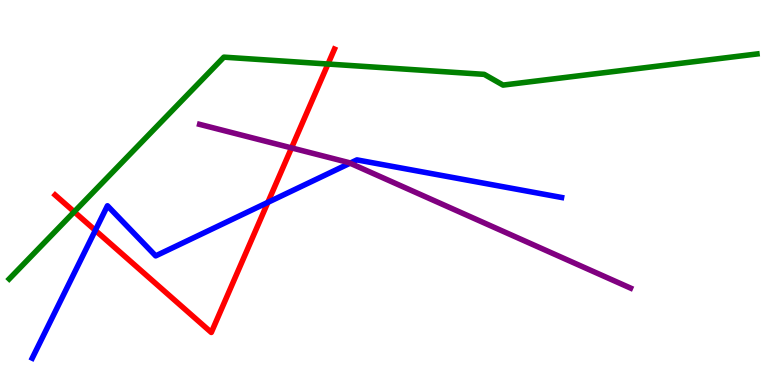[{'lines': ['blue', 'red'], 'intersections': [{'x': 1.23, 'y': 4.02}, {'x': 3.46, 'y': 4.74}]}, {'lines': ['green', 'red'], 'intersections': [{'x': 0.958, 'y': 4.5}, {'x': 4.23, 'y': 8.34}]}, {'lines': ['purple', 'red'], 'intersections': [{'x': 3.76, 'y': 6.16}]}, {'lines': ['blue', 'green'], 'intersections': []}, {'lines': ['blue', 'purple'], 'intersections': [{'x': 4.52, 'y': 5.76}]}, {'lines': ['green', 'purple'], 'intersections': []}]